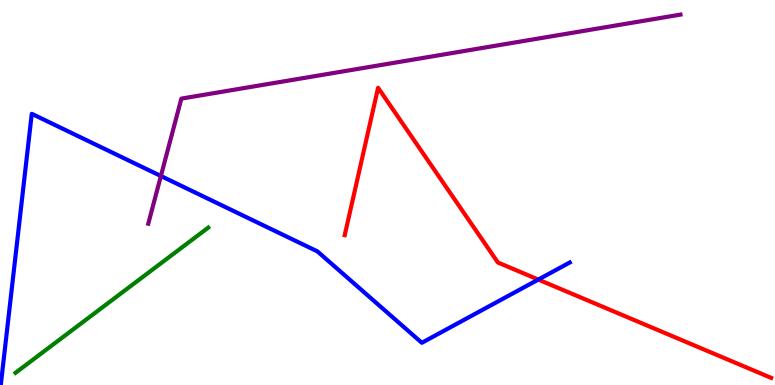[{'lines': ['blue', 'red'], 'intersections': [{'x': 6.95, 'y': 2.74}]}, {'lines': ['green', 'red'], 'intersections': []}, {'lines': ['purple', 'red'], 'intersections': []}, {'lines': ['blue', 'green'], 'intersections': []}, {'lines': ['blue', 'purple'], 'intersections': [{'x': 2.08, 'y': 5.43}]}, {'lines': ['green', 'purple'], 'intersections': []}]